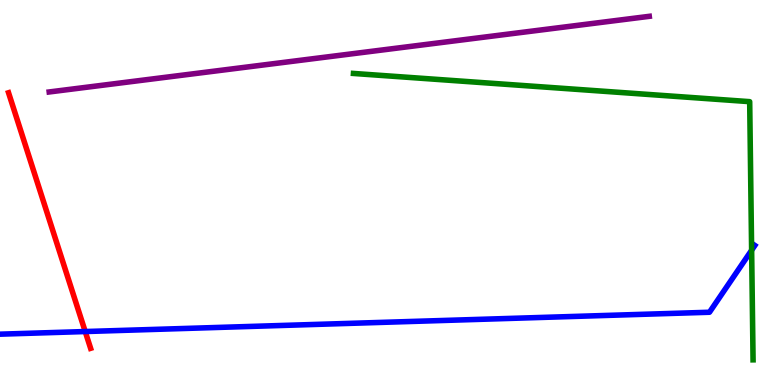[{'lines': ['blue', 'red'], 'intersections': [{'x': 1.1, 'y': 1.39}]}, {'lines': ['green', 'red'], 'intersections': []}, {'lines': ['purple', 'red'], 'intersections': []}, {'lines': ['blue', 'green'], 'intersections': [{'x': 9.7, 'y': 3.5}]}, {'lines': ['blue', 'purple'], 'intersections': []}, {'lines': ['green', 'purple'], 'intersections': []}]